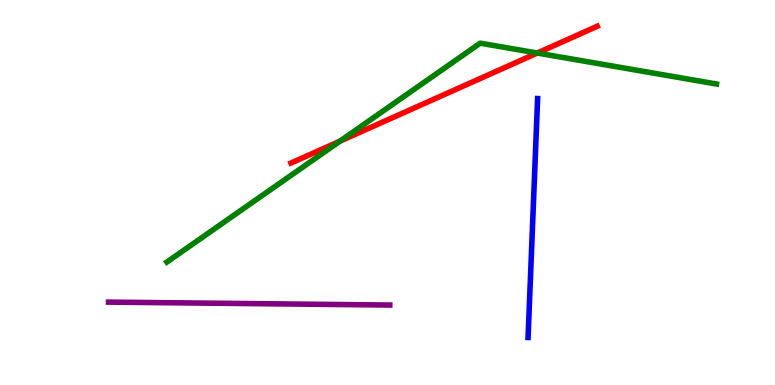[{'lines': ['blue', 'red'], 'intersections': []}, {'lines': ['green', 'red'], 'intersections': [{'x': 4.39, 'y': 6.33}, {'x': 6.93, 'y': 8.62}]}, {'lines': ['purple', 'red'], 'intersections': []}, {'lines': ['blue', 'green'], 'intersections': []}, {'lines': ['blue', 'purple'], 'intersections': []}, {'lines': ['green', 'purple'], 'intersections': []}]